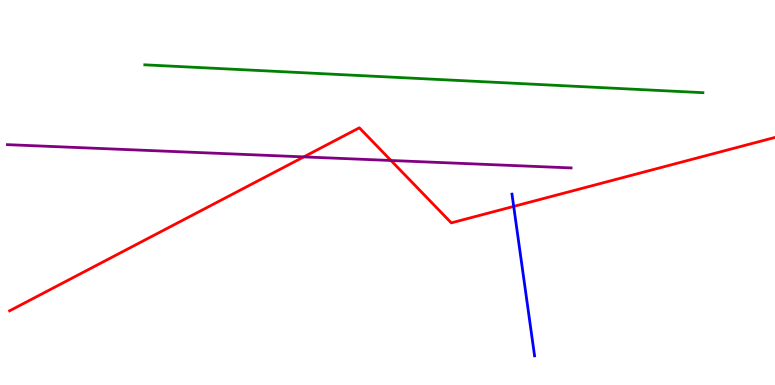[{'lines': ['blue', 'red'], 'intersections': [{'x': 6.63, 'y': 4.64}]}, {'lines': ['green', 'red'], 'intersections': []}, {'lines': ['purple', 'red'], 'intersections': [{'x': 3.92, 'y': 5.92}, {'x': 5.04, 'y': 5.83}]}, {'lines': ['blue', 'green'], 'intersections': []}, {'lines': ['blue', 'purple'], 'intersections': []}, {'lines': ['green', 'purple'], 'intersections': []}]